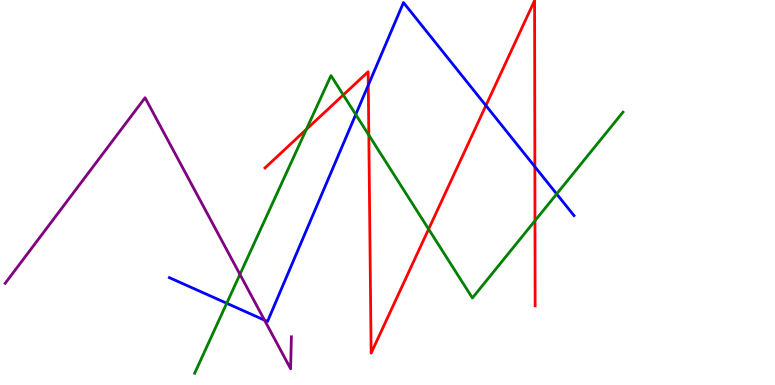[{'lines': ['blue', 'red'], 'intersections': [{'x': 4.75, 'y': 7.79}, {'x': 6.27, 'y': 7.26}, {'x': 6.9, 'y': 5.67}]}, {'lines': ['green', 'red'], 'intersections': [{'x': 3.95, 'y': 6.64}, {'x': 4.43, 'y': 7.53}, {'x': 4.76, 'y': 6.49}, {'x': 5.53, 'y': 4.05}, {'x': 6.9, 'y': 4.27}]}, {'lines': ['purple', 'red'], 'intersections': []}, {'lines': ['blue', 'green'], 'intersections': [{'x': 2.93, 'y': 2.12}, {'x': 4.59, 'y': 7.03}, {'x': 7.18, 'y': 4.96}]}, {'lines': ['blue', 'purple'], 'intersections': [{'x': 3.41, 'y': 1.68}]}, {'lines': ['green', 'purple'], 'intersections': [{'x': 3.1, 'y': 2.87}]}]